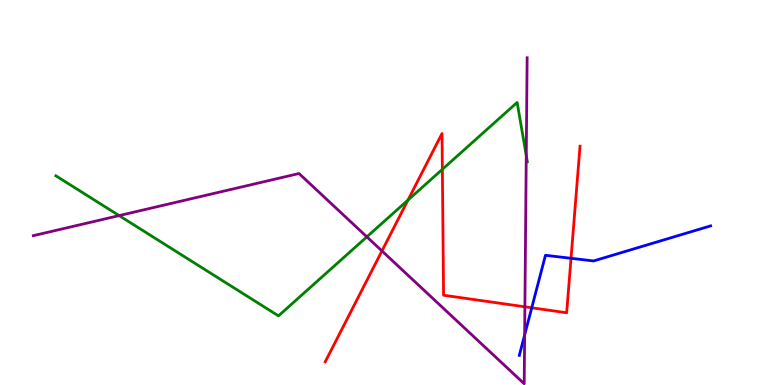[{'lines': ['blue', 'red'], 'intersections': [{'x': 6.86, 'y': 2.01}, {'x': 7.37, 'y': 3.29}]}, {'lines': ['green', 'red'], 'intersections': [{'x': 5.26, 'y': 4.8}, {'x': 5.71, 'y': 5.6}]}, {'lines': ['purple', 'red'], 'intersections': [{'x': 4.93, 'y': 3.48}, {'x': 6.77, 'y': 2.03}]}, {'lines': ['blue', 'green'], 'intersections': []}, {'lines': ['blue', 'purple'], 'intersections': [{'x': 6.77, 'y': 1.3}]}, {'lines': ['green', 'purple'], 'intersections': [{'x': 1.54, 'y': 4.4}, {'x': 4.73, 'y': 3.85}, {'x': 6.79, 'y': 5.96}]}]